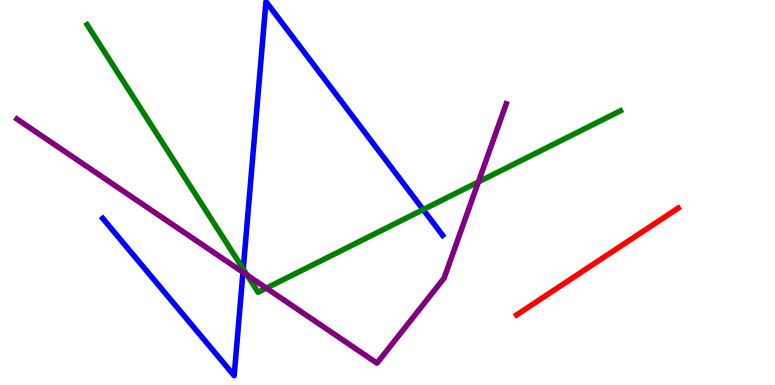[{'lines': ['blue', 'red'], 'intersections': []}, {'lines': ['green', 'red'], 'intersections': []}, {'lines': ['purple', 'red'], 'intersections': []}, {'lines': ['blue', 'green'], 'intersections': [{'x': 3.14, 'y': 3.01}, {'x': 5.46, 'y': 4.56}]}, {'lines': ['blue', 'purple'], 'intersections': [{'x': 3.13, 'y': 2.93}]}, {'lines': ['green', 'purple'], 'intersections': [{'x': 3.19, 'y': 2.85}, {'x': 3.44, 'y': 2.52}, {'x': 6.17, 'y': 5.27}]}]